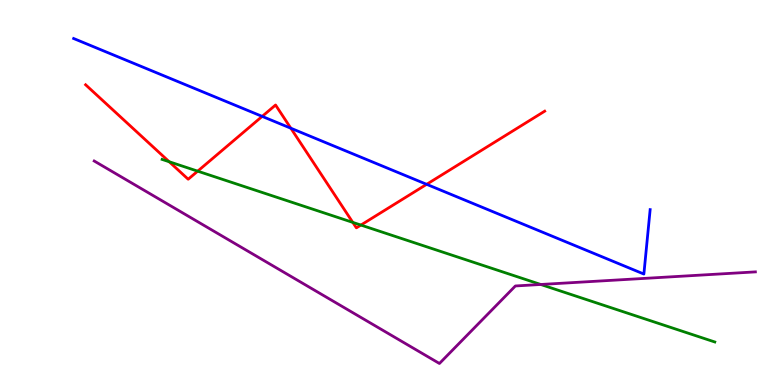[{'lines': ['blue', 'red'], 'intersections': [{'x': 3.38, 'y': 6.98}, {'x': 3.75, 'y': 6.67}, {'x': 5.51, 'y': 5.21}]}, {'lines': ['green', 'red'], 'intersections': [{'x': 2.18, 'y': 5.8}, {'x': 2.55, 'y': 5.55}, {'x': 4.55, 'y': 4.22}, {'x': 4.66, 'y': 4.15}]}, {'lines': ['purple', 'red'], 'intersections': []}, {'lines': ['blue', 'green'], 'intersections': []}, {'lines': ['blue', 'purple'], 'intersections': []}, {'lines': ['green', 'purple'], 'intersections': [{'x': 6.98, 'y': 2.61}]}]